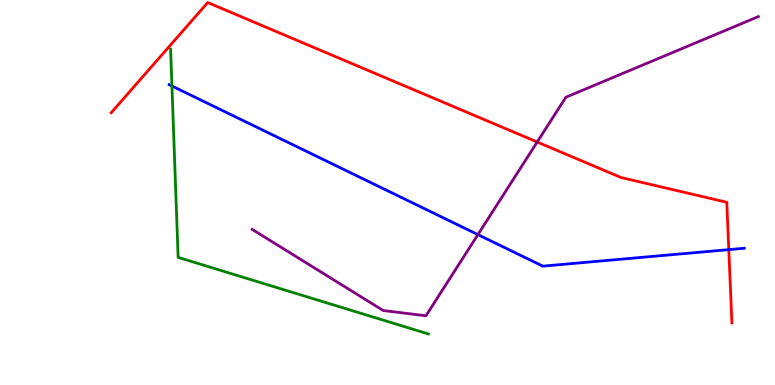[{'lines': ['blue', 'red'], 'intersections': [{'x': 9.4, 'y': 3.52}]}, {'lines': ['green', 'red'], 'intersections': []}, {'lines': ['purple', 'red'], 'intersections': [{'x': 6.93, 'y': 6.31}]}, {'lines': ['blue', 'green'], 'intersections': [{'x': 2.22, 'y': 7.77}]}, {'lines': ['blue', 'purple'], 'intersections': [{'x': 6.17, 'y': 3.91}]}, {'lines': ['green', 'purple'], 'intersections': []}]